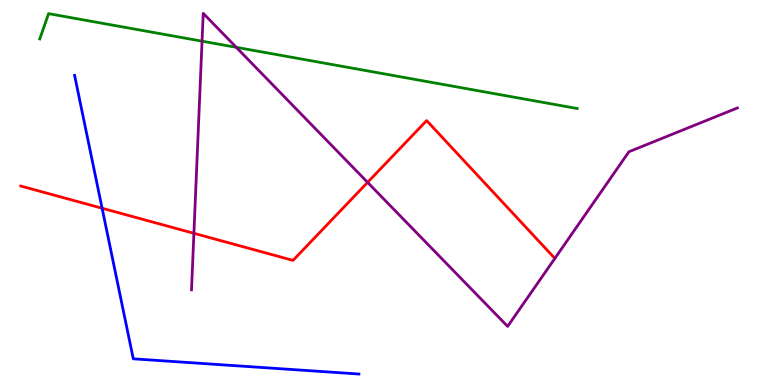[{'lines': ['blue', 'red'], 'intersections': [{'x': 1.32, 'y': 4.59}]}, {'lines': ['green', 'red'], 'intersections': []}, {'lines': ['purple', 'red'], 'intersections': [{'x': 2.5, 'y': 3.94}, {'x': 4.74, 'y': 5.26}]}, {'lines': ['blue', 'green'], 'intersections': []}, {'lines': ['blue', 'purple'], 'intersections': []}, {'lines': ['green', 'purple'], 'intersections': [{'x': 2.61, 'y': 8.93}, {'x': 3.05, 'y': 8.77}]}]